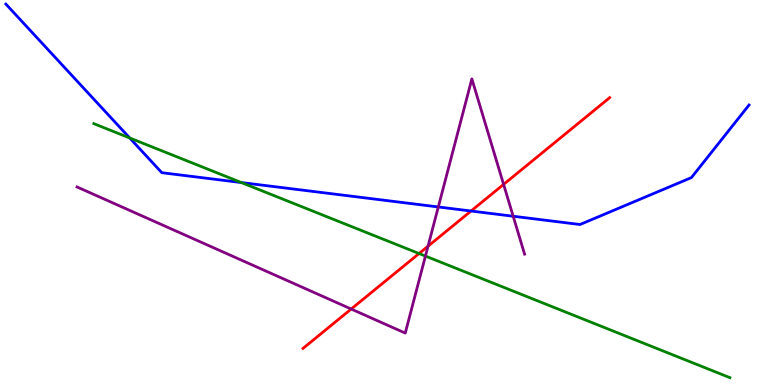[{'lines': ['blue', 'red'], 'intersections': [{'x': 6.08, 'y': 4.52}]}, {'lines': ['green', 'red'], 'intersections': [{'x': 5.41, 'y': 3.41}]}, {'lines': ['purple', 'red'], 'intersections': [{'x': 4.53, 'y': 1.97}, {'x': 5.52, 'y': 3.61}, {'x': 6.5, 'y': 5.21}]}, {'lines': ['blue', 'green'], 'intersections': [{'x': 1.67, 'y': 6.42}, {'x': 3.11, 'y': 5.26}]}, {'lines': ['blue', 'purple'], 'intersections': [{'x': 5.66, 'y': 4.62}, {'x': 6.62, 'y': 4.38}]}, {'lines': ['green', 'purple'], 'intersections': [{'x': 5.49, 'y': 3.35}]}]